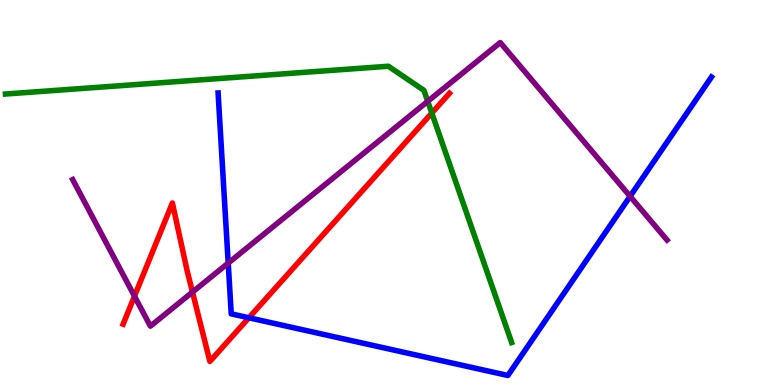[{'lines': ['blue', 'red'], 'intersections': [{'x': 3.21, 'y': 1.75}]}, {'lines': ['green', 'red'], 'intersections': [{'x': 5.57, 'y': 7.06}]}, {'lines': ['purple', 'red'], 'intersections': [{'x': 1.74, 'y': 2.31}, {'x': 2.48, 'y': 2.41}]}, {'lines': ['blue', 'green'], 'intersections': []}, {'lines': ['blue', 'purple'], 'intersections': [{'x': 2.94, 'y': 3.17}, {'x': 8.13, 'y': 4.9}]}, {'lines': ['green', 'purple'], 'intersections': [{'x': 5.52, 'y': 7.37}]}]